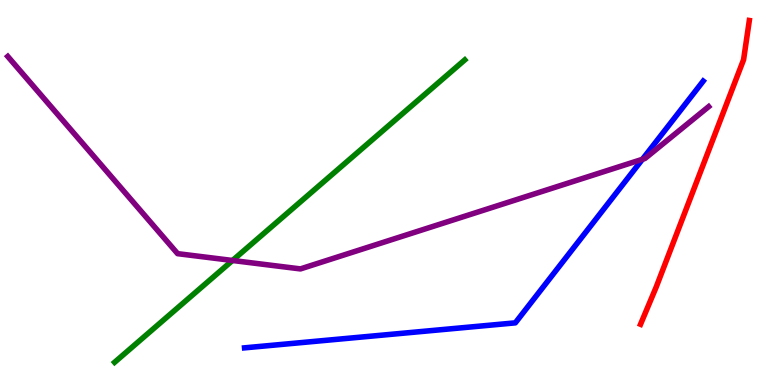[{'lines': ['blue', 'red'], 'intersections': []}, {'lines': ['green', 'red'], 'intersections': []}, {'lines': ['purple', 'red'], 'intersections': []}, {'lines': ['blue', 'green'], 'intersections': []}, {'lines': ['blue', 'purple'], 'intersections': [{'x': 8.29, 'y': 5.86}]}, {'lines': ['green', 'purple'], 'intersections': [{'x': 3.0, 'y': 3.23}]}]